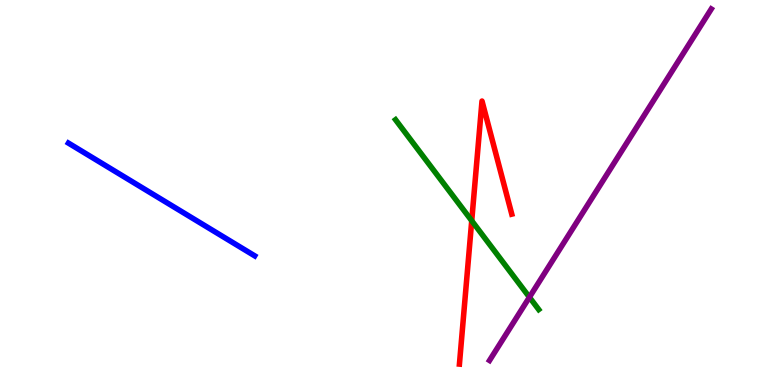[{'lines': ['blue', 'red'], 'intersections': []}, {'lines': ['green', 'red'], 'intersections': [{'x': 6.09, 'y': 4.27}]}, {'lines': ['purple', 'red'], 'intersections': []}, {'lines': ['blue', 'green'], 'intersections': []}, {'lines': ['blue', 'purple'], 'intersections': []}, {'lines': ['green', 'purple'], 'intersections': [{'x': 6.83, 'y': 2.28}]}]